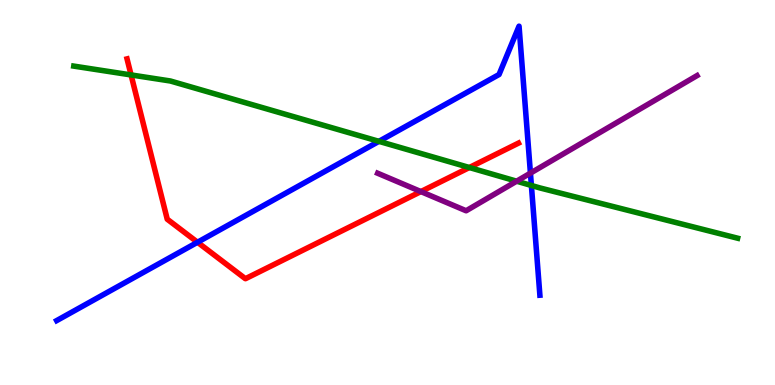[{'lines': ['blue', 'red'], 'intersections': [{'x': 2.55, 'y': 3.71}]}, {'lines': ['green', 'red'], 'intersections': [{'x': 1.69, 'y': 8.05}, {'x': 6.06, 'y': 5.65}]}, {'lines': ['purple', 'red'], 'intersections': [{'x': 5.43, 'y': 5.02}]}, {'lines': ['blue', 'green'], 'intersections': [{'x': 4.89, 'y': 6.33}, {'x': 6.86, 'y': 5.18}]}, {'lines': ['blue', 'purple'], 'intersections': [{'x': 6.84, 'y': 5.5}]}, {'lines': ['green', 'purple'], 'intersections': [{'x': 6.67, 'y': 5.29}]}]